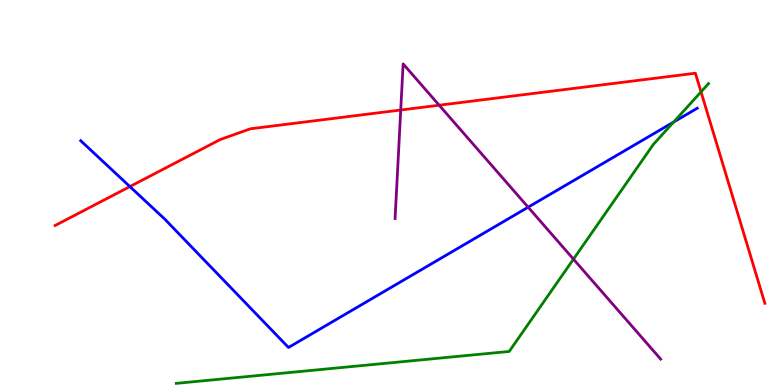[{'lines': ['blue', 'red'], 'intersections': [{'x': 1.68, 'y': 5.15}]}, {'lines': ['green', 'red'], 'intersections': [{'x': 9.05, 'y': 7.61}]}, {'lines': ['purple', 'red'], 'intersections': [{'x': 5.17, 'y': 7.14}, {'x': 5.67, 'y': 7.27}]}, {'lines': ['blue', 'green'], 'intersections': [{'x': 8.69, 'y': 6.83}]}, {'lines': ['blue', 'purple'], 'intersections': [{'x': 6.81, 'y': 4.62}]}, {'lines': ['green', 'purple'], 'intersections': [{'x': 7.4, 'y': 3.27}]}]